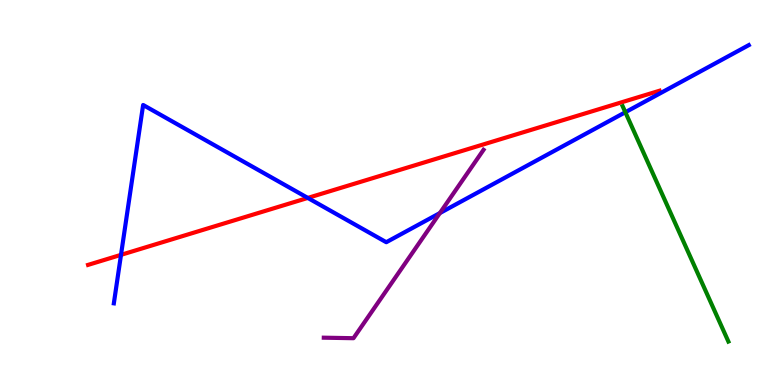[{'lines': ['blue', 'red'], 'intersections': [{'x': 1.56, 'y': 3.38}, {'x': 3.97, 'y': 4.86}]}, {'lines': ['green', 'red'], 'intersections': []}, {'lines': ['purple', 'red'], 'intersections': []}, {'lines': ['blue', 'green'], 'intersections': [{'x': 8.07, 'y': 7.08}]}, {'lines': ['blue', 'purple'], 'intersections': [{'x': 5.68, 'y': 4.47}]}, {'lines': ['green', 'purple'], 'intersections': []}]